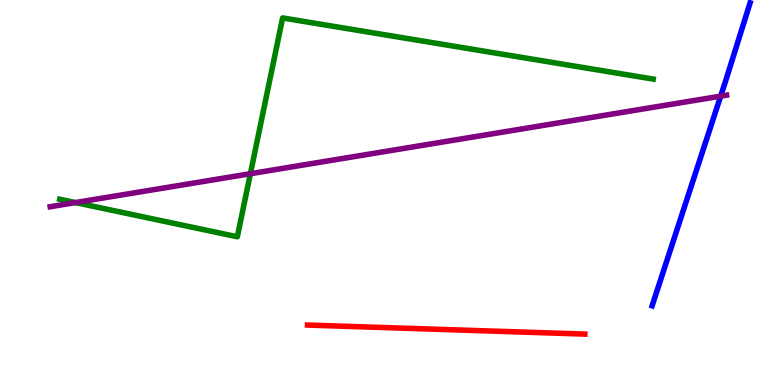[{'lines': ['blue', 'red'], 'intersections': []}, {'lines': ['green', 'red'], 'intersections': []}, {'lines': ['purple', 'red'], 'intersections': []}, {'lines': ['blue', 'green'], 'intersections': []}, {'lines': ['blue', 'purple'], 'intersections': [{'x': 9.3, 'y': 7.5}]}, {'lines': ['green', 'purple'], 'intersections': [{'x': 0.974, 'y': 4.74}, {'x': 3.23, 'y': 5.49}]}]